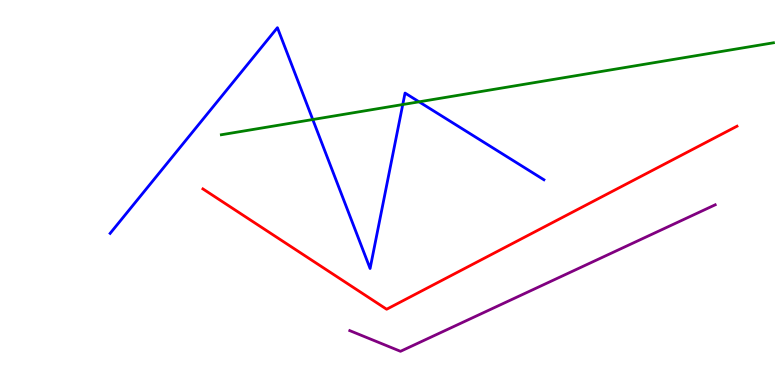[{'lines': ['blue', 'red'], 'intersections': []}, {'lines': ['green', 'red'], 'intersections': []}, {'lines': ['purple', 'red'], 'intersections': []}, {'lines': ['blue', 'green'], 'intersections': [{'x': 4.04, 'y': 6.9}, {'x': 5.2, 'y': 7.28}, {'x': 5.41, 'y': 7.36}]}, {'lines': ['blue', 'purple'], 'intersections': []}, {'lines': ['green', 'purple'], 'intersections': []}]